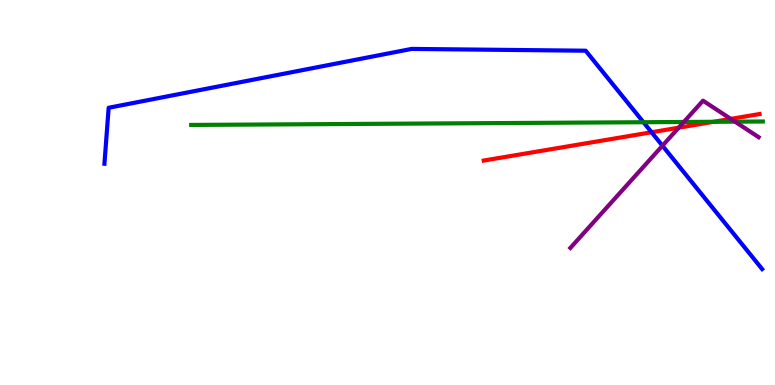[{'lines': ['blue', 'red'], 'intersections': [{'x': 8.41, 'y': 6.56}]}, {'lines': ['green', 'red'], 'intersections': [{'x': 9.21, 'y': 6.84}]}, {'lines': ['purple', 'red'], 'intersections': [{'x': 8.76, 'y': 6.68}, {'x': 9.43, 'y': 6.91}]}, {'lines': ['blue', 'green'], 'intersections': [{'x': 8.3, 'y': 6.83}]}, {'lines': ['blue', 'purple'], 'intersections': [{'x': 8.55, 'y': 6.22}]}, {'lines': ['green', 'purple'], 'intersections': [{'x': 8.82, 'y': 6.83}, {'x': 9.48, 'y': 6.84}]}]